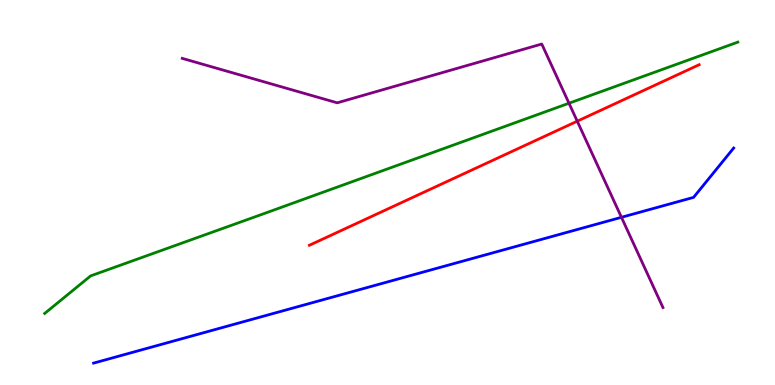[{'lines': ['blue', 'red'], 'intersections': []}, {'lines': ['green', 'red'], 'intersections': []}, {'lines': ['purple', 'red'], 'intersections': [{'x': 7.45, 'y': 6.85}]}, {'lines': ['blue', 'green'], 'intersections': []}, {'lines': ['blue', 'purple'], 'intersections': [{'x': 8.02, 'y': 4.36}]}, {'lines': ['green', 'purple'], 'intersections': [{'x': 7.34, 'y': 7.32}]}]